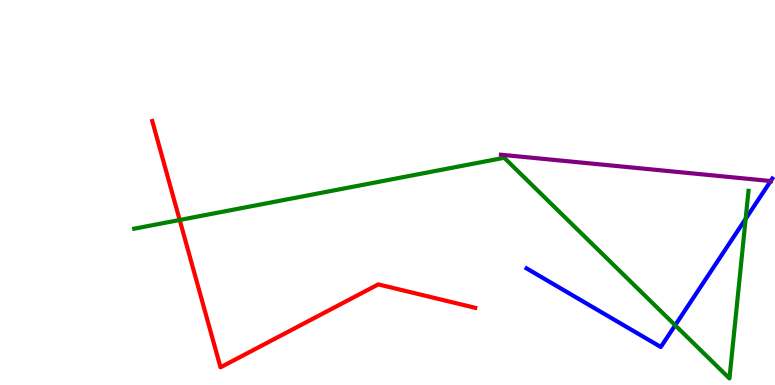[{'lines': ['blue', 'red'], 'intersections': []}, {'lines': ['green', 'red'], 'intersections': [{'x': 2.32, 'y': 4.29}]}, {'lines': ['purple', 'red'], 'intersections': []}, {'lines': ['blue', 'green'], 'intersections': [{'x': 8.71, 'y': 1.55}, {'x': 9.62, 'y': 4.32}]}, {'lines': ['blue', 'purple'], 'intersections': [{'x': 9.94, 'y': 5.3}]}, {'lines': ['green', 'purple'], 'intersections': []}]